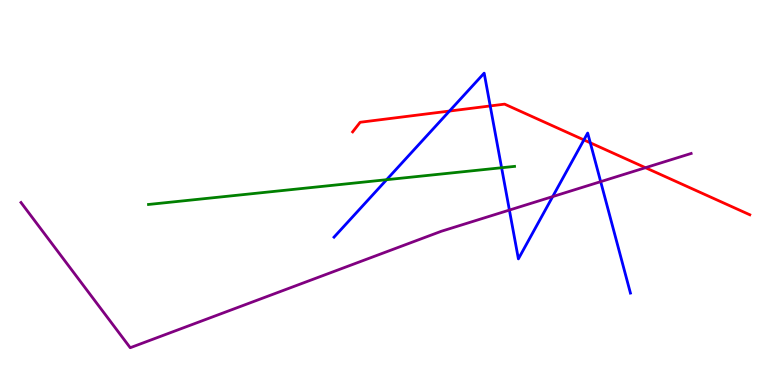[{'lines': ['blue', 'red'], 'intersections': [{'x': 5.8, 'y': 7.12}, {'x': 6.33, 'y': 7.25}, {'x': 7.53, 'y': 6.37}, {'x': 7.62, 'y': 6.29}]}, {'lines': ['green', 'red'], 'intersections': []}, {'lines': ['purple', 'red'], 'intersections': [{'x': 8.33, 'y': 5.64}]}, {'lines': ['blue', 'green'], 'intersections': [{'x': 4.99, 'y': 5.33}, {'x': 6.47, 'y': 5.64}]}, {'lines': ['blue', 'purple'], 'intersections': [{'x': 6.57, 'y': 4.54}, {'x': 7.13, 'y': 4.89}, {'x': 7.75, 'y': 5.28}]}, {'lines': ['green', 'purple'], 'intersections': []}]